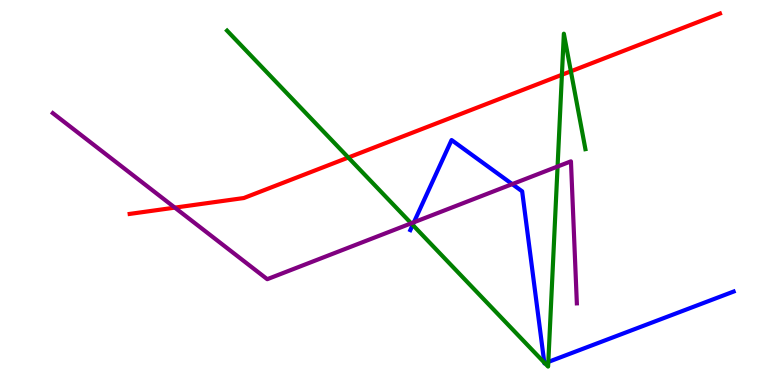[{'lines': ['blue', 'red'], 'intersections': []}, {'lines': ['green', 'red'], 'intersections': [{'x': 4.49, 'y': 5.91}, {'x': 7.25, 'y': 8.06}, {'x': 7.37, 'y': 8.15}]}, {'lines': ['purple', 'red'], 'intersections': [{'x': 2.26, 'y': 4.61}]}, {'lines': ['blue', 'green'], 'intersections': [{'x': 5.33, 'y': 4.16}, {'x': 7.02, 'y': 0.582}, {'x': 7.03, 'y': 0.566}, {'x': 7.08, 'y': 0.6}]}, {'lines': ['blue', 'purple'], 'intersections': [{'x': 5.34, 'y': 4.23}, {'x': 6.61, 'y': 5.22}]}, {'lines': ['green', 'purple'], 'intersections': [{'x': 5.31, 'y': 4.2}, {'x': 7.19, 'y': 5.67}]}]